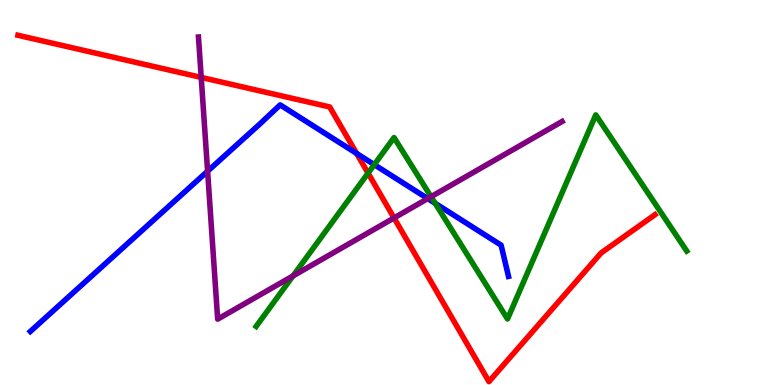[{'lines': ['blue', 'red'], 'intersections': [{'x': 4.6, 'y': 6.01}]}, {'lines': ['green', 'red'], 'intersections': [{'x': 4.75, 'y': 5.5}]}, {'lines': ['purple', 'red'], 'intersections': [{'x': 2.6, 'y': 7.99}, {'x': 5.08, 'y': 4.34}]}, {'lines': ['blue', 'green'], 'intersections': [{'x': 4.83, 'y': 5.72}, {'x': 5.62, 'y': 4.72}]}, {'lines': ['blue', 'purple'], 'intersections': [{'x': 2.68, 'y': 5.55}, {'x': 5.52, 'y': 4.84}]}, {'lines': ['green', 'purple'], 'intersections': [{'x': 3.78, 'y': 2.83}, {'x': 5.56, 'y': 4.89}]}]